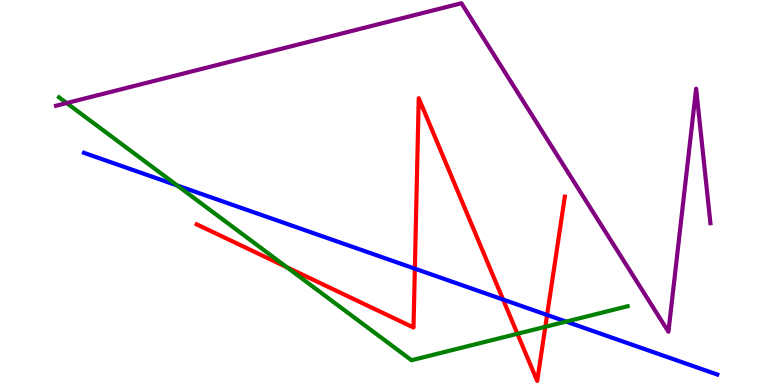[{'lines': ['blue', 'red'], 'intersections': [{'x': 5.35, 'y': 3.02}, {'x': 6.49, 'y': 2.22}, {'x': 7.06, 'y': 1.82}]}, {'lines': ['green', 'red'], 'intersections': [{'x': 3.7, 'y': 3.06}, {'x': 6.68, 'y': 1.33}, {'x': 7.04, 'y': 1.51}]}, {'lines': ['purple', 'red'], 'intersections': []}, {'lines': ['blue', 'green'], 'intersections': [{'x': 2.29, 'y': 5.18}, {'x': 7.3, 'y': 1.65}]}, {'lines': ['blue', 'purple'], 'intersections': []}, {'lines': ['green', 'purple'], 'intersections': [{'x': 0.86, 'y': 7.32}]}]